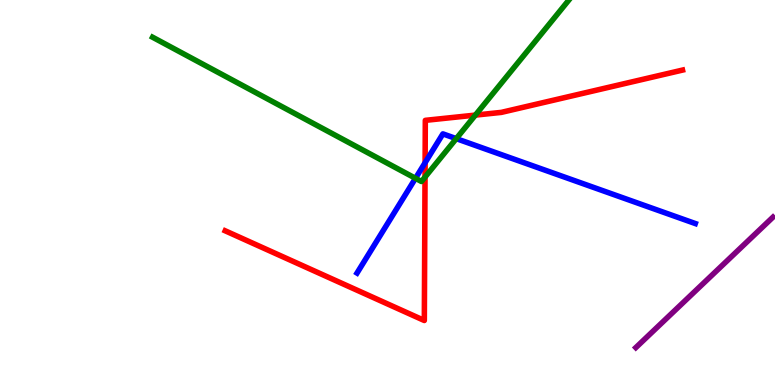[{'lines': ['blue', 'red'], 'intersections': [{'x': 5.49, 'y': 5.77}]}, {'lines': ['green', 'red'], 'intersections': [{'x': 5.48, 'y': 5.4}, {'x': 6.13, 'y': 7.01}]}, {'lines': ['purple', 'red'], 'intersections': []}, {'lines': ['blue', 'green'], 'intersections': [{'x': 5.36, 'y': 5.37}, {'x': 5.89, 'y': 6.4}]}, {'lines': ['blue', 'purple'], 'intersections': []}, {'lines': ['green', 'purple'], 'intersections': []}]